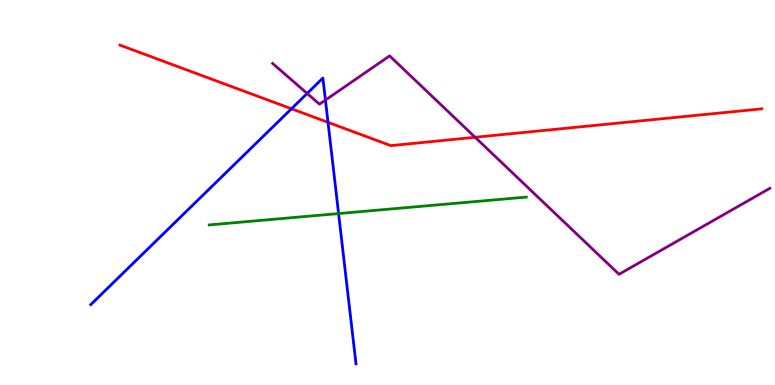[{'lines': ['blue', 'red'], 'intersections': [{'x': 3.76, 'y': 7.17}, {'x': 4.23, 'y': 6.82}]}, {'lines': ['green', 'red'], 'intersections': []}, {'lines': ['purple', 'red'], 'intersections': [{'x': 6.13, 'y': 6.43}]}, {'lines': ['blue', 'green'], 'intersections': [{'x': 4.37, 'y': 4.45}]}, {'lines': ['blue', 'purple'], 'intersections': [{'x': 3.96, 'y': 7.57}, {'x': 4.2, 'y': 7.4}]}, {'lines': ['green', 'purple'], 'intersections': []}]